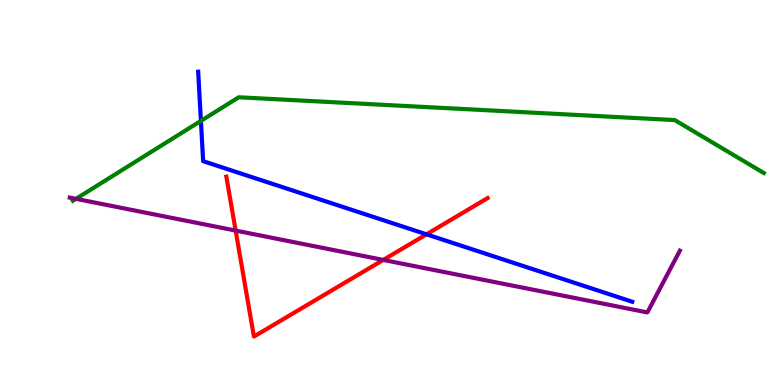[{'lines': ['blue', 'red'], 'intersections': [{'x': 5.5, 'y': 3.91}]}, {'lines': ['green', 'red'], 'intersections': []}, {'lines': ['purple', 'red'], 'intersections': [{'x': 3.04, 'y': 4.01}, {'x': 4.95, 'y': 3.25}]}, {'lines': ['blue', 'green'], 'intersections': [{'x': 2.59, 'y': 6.86}]}, {'lines': ['blue', 'purple'], 'intersections': []}, {'lines': ['green', 'purple'], 'intersections': [{'x': 0.98, 'y': 4.84}]}]